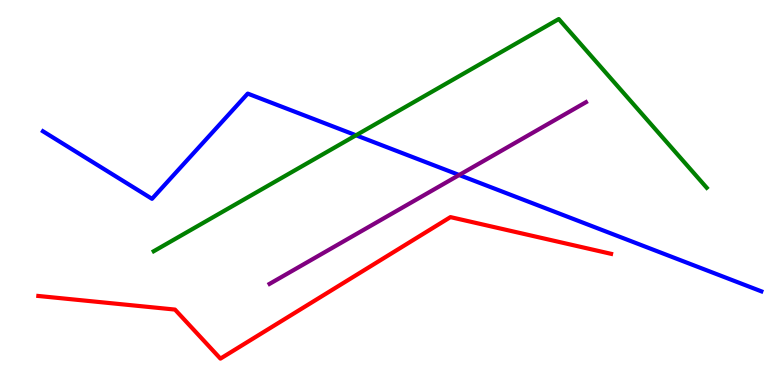[{'lines': ['blue', 'red'], 'intersections': []}, {'lines': ['green', 'red'], 'intersections': []}, {'lines': ['purple', 'red'], 'intersections': []}, {'lines': ['blue', 'green'], 'intersections': [{'x': 4.59, 'y': 6.49}]}, {'lines': ['blue', 'purple'], 'intersections': [{'x': 5.92, 'y': 5.45}]}, {'lines': ['green', 'purple'], 'intersections': []}]